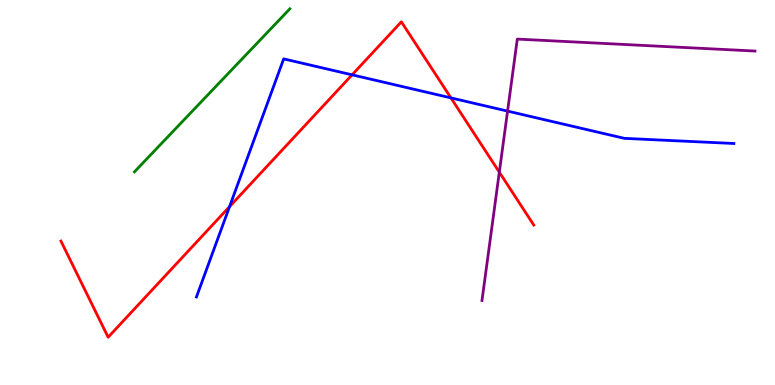[{'lines': ['blue', 'red'], 'intersections': [{'x': 2.96, 'y': 4.63}, {'x': 4.54, 'y': 8.06}, {'x': 5.82, 'y': 7.46}]}, {'lines': ['green', 'red'], 'intersections': []}, {'lines': ['purple', 'red'], 'intersections': [{'x': 6.44, 'y': 5.53}]}, {'lines': ['blue', 'green'], 'intersections': []}, {'lines': ['blue', 'purple'], 'intersections': [{'x': 6.55, 'y': 7.11}]}, {'lines': ['green', 'purple'], 'intersections': []}]